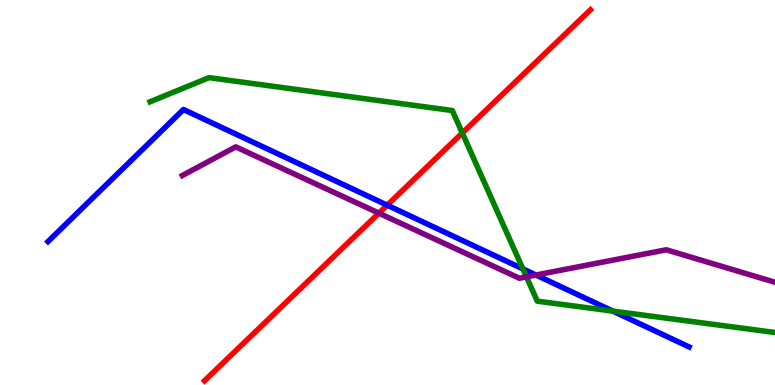[{'lines': ['blue', 'red'], 'intersections': [{'x': 5.0, 'y': 4.67}]}, {'lines': ['green', 'red'], 'intersections': [{'x': 5.97, 'y': 6.55}]}, {'lines': ['purple', 'red'], 'intersections': [{'x': 4.89, 'y': 4.46}]}, {'lines': ['blue', 'green'], 'intersections': [{'x': 6.75, 'y': 3.02}, {'x': 7.91, 'y': 1.92}]}, {'lines': ['blue', 'purple'], 'intersections': [{'x': 6.92, 'y': 2.86}]}, {'lines': ['green', 'purple'], 'intersections': [{'x': 6.79, 'y': 2.81}]}]